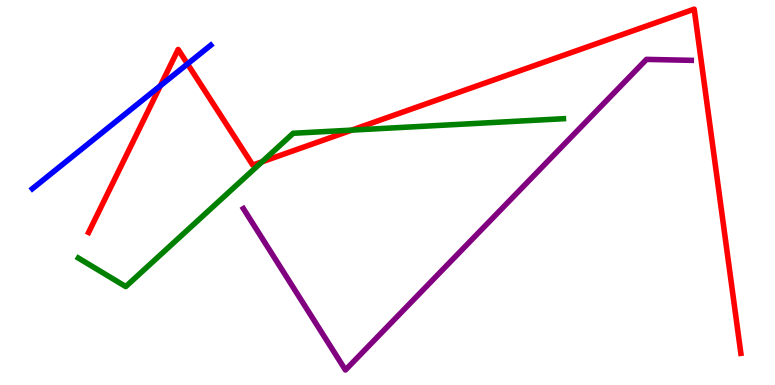[{'lines': ['blue', 'red'], 'intersections': [{'x': 2.07, 'y': 7.77}, {'x': 2.42, 'y': 8.34}]}, {'lines': ['green', 'red'], 'intersections': [{'x': 3.38, 'y': 5.8}, {'x': 4.54, 'y': 6.62}]}, {'lines': ['purple', 'red'], 'intersections': []}, {'lines': ['blue', 'green'], 'intersections': []}, {'lines': ['blue', 'purple'], 'intersections': []}, {'lines': ['green', 'purple'], 'intersections': []}]